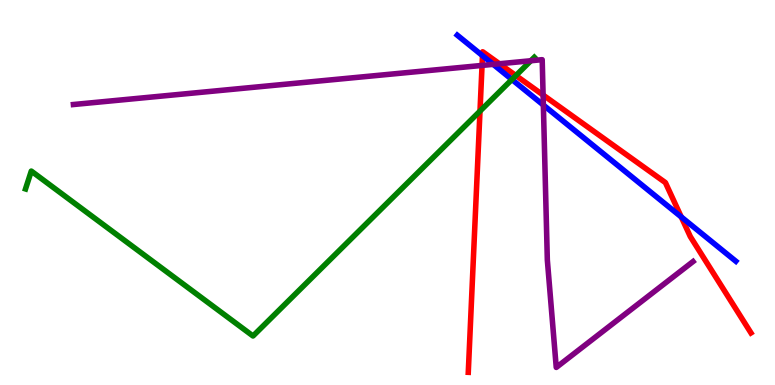[{'lines': ['blue', 'red'], 'intersections': [{'x': 6.23, 'y': 8.55}, {'x': 8.79, 'y': 4.37}]}, {'lines': ['green', 'red'], 'intersections': [{'x': 6.19, 'y': 7.11}, {'x': 6.66, 'y': 8.04}]}, {'lines': ['purple', 'red'], 'intersections': [{'x': 6.22, 'y': 8.3}, {'x': 6.44, 'y': 8.34}, {'x': 7.01, 'y': 7.53}]}, {'lines': ['blue', 'green'], 'intersections': [{'x': 6.61, 'y': 7.93}]}, {'lines': ['blue', 'purple'], 'intersections': [{'x': 6.36, 'y': 8.33}, {'x': 7.01, 'y': 7.27}]}, {'lines': ['green', 'purple'], 'intersections': [{'x': 6.85, 'y': 8.42}]}]